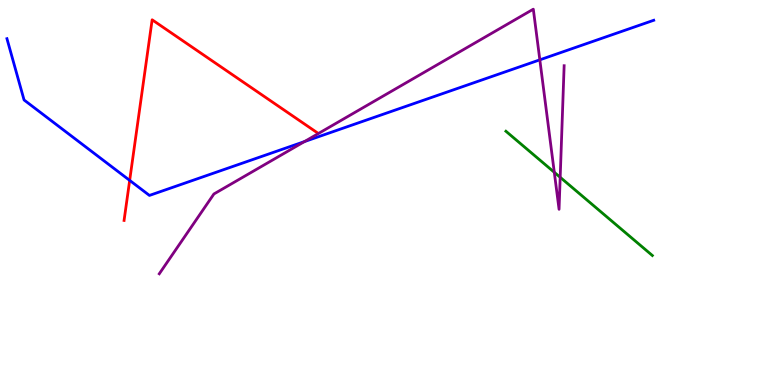[{'lines': ['blue', 'red'], 'intersections': [{'x': 1.67, 'y': 5.31}]}, {'lines': ['green', 'red'], 'intersections': []}, {'lines': ['purple', 'red'], 'intersections': []}, {'lines': ['blue', 'green'], 'intersections': []}, {'lines': ['blue', 'purple'], 'intersections': [{'x': 3.93, 'y': 6.32}, {'x': 6.97, 'y': 8.45}]}, {'lines': ['green', 'purple'], 'intersections': [{'x': 7.15, 'y': 5.52}, {'x': 7.23, 'y': 5.39}]}]